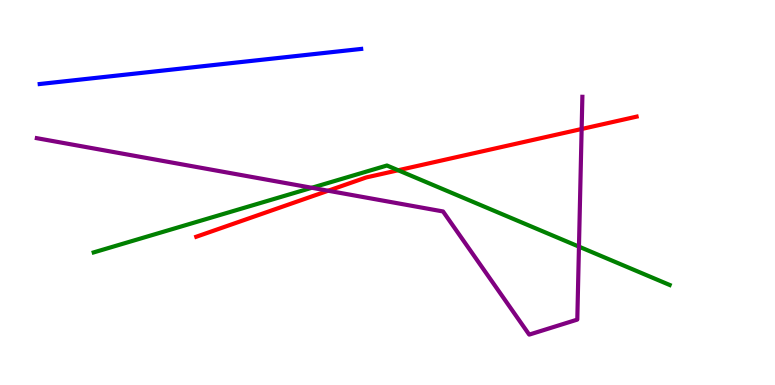[{'lines': ['blue', 'red'], 'intersections': []}, {'lines': ['green', 'red'], 'intersections': [{'x': 5.14, 'y': 5.58}]}, {'lines': ['purple', 'red'], 'intersections': [{'x': 4.23, 'y': 5.05}, {'x': 7.51, 'y': 6.65}]}, {'lines': ['blue', 'green'], 'intersections': []}, {'lines': ['blue', 'purple'], 'intersections': []}, {'lines': ['green', 'purple'], 'intersections': [{'x': 4.02, 'y': 5.12}, {'x': 7.47, 'y': 3.59}]}]